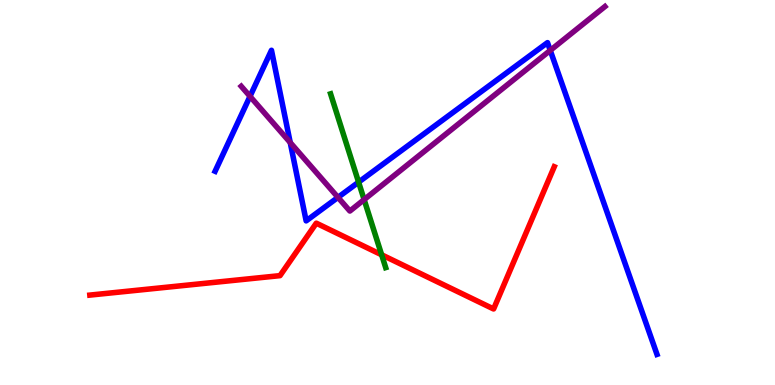[{'lines': ['blue', 'red'], 'intersections': []}, {'lines': ['green', 'red'], 'intersections': [{'x': 4.92, 'y': 3.38}]}, {'lines': ['purple', 'red'], 'intersections': []}, {'lines': ['blue', 'green'], 'intersections': [{'x': 4.63, 'y': 5.27}]}, {'lines': ['blue', 'purple'], 'intersections': [{'x': 3.23, 'y': 7.5}, {'x': 3.74, 'y': 6.3}, {'x': 4.36, 'y': 4.87}, {'x': 7.1, 'y': 8.69}]}, {'lines': ['green', 'purple'], 'intersections': [{'x': 4.7, 'y': 4.82}]}]